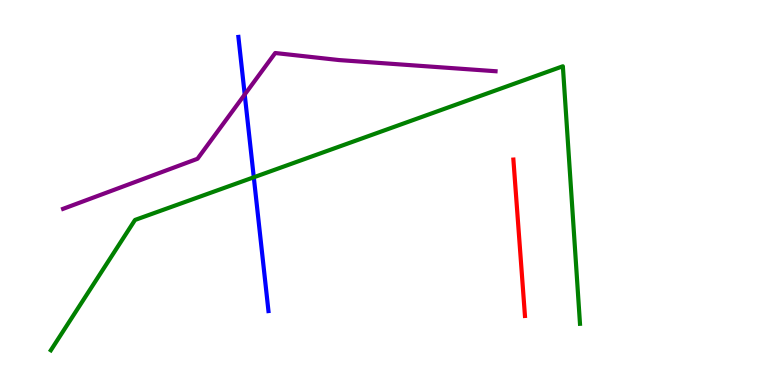[{'lines': ['blue', 'red'], 'intersections': []}, {'lines': ['green', 'red'], 'intersections': []}, {'lines': ['purple', 'red'], 'intersections': []}, {'lines': ['blue', 'green'], 'intersections': [{'x': 3.27, 'y': 5.4}]}, {'lines': ['blue', 'purple'], 'intersections': [{'x': 3.16, 'y': 7.54}]}, {'lines': ['green', 'purple'], 'intersections': []}]